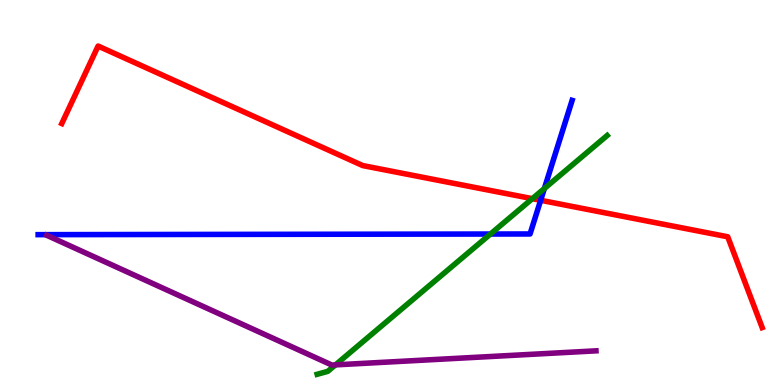[{'lines': ['blue', 'red'], 'intersections': [{'x': 6.98, 'y': 4.8}]}, {'lines': ['green', 'red'], 'intersections': [{'x': 6.87, 'y': 4.84}]}, {'lines': ['purple', 'red'], 'intersections': []}, {'lines': ['blue', 'green'], 'intersections': [{'x': 6.33, 'y': 3.92}, {'x': 7.02, 'y': 5.1}]}, {'lines': ['blue', 'purple'], 'intersections': []}, {'lines': ['green', 'purple'], 'intersections': [{'x': 4.33, 'y': 0.523}]}]